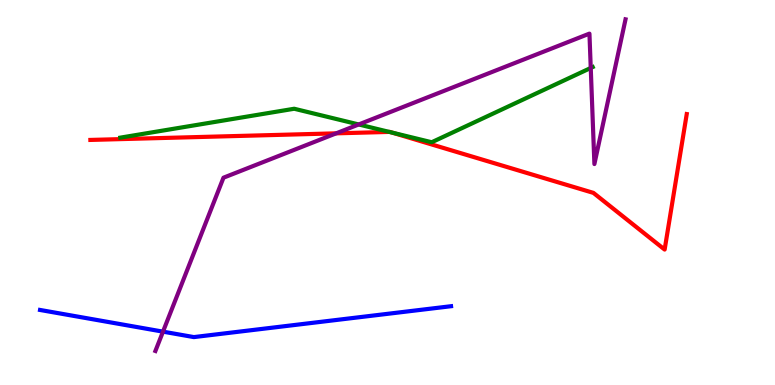[{'lines': ['blue', 'red'], 'intersections': []}, {'lines': ['green', 'red'], 'intersections': [{'x': 5.02, 'y': 6.57}, {'x': 5.06, 'y': 6.56}]}, {'lines': ['purple', 'red'], 'intersections': [{'x': 4.34, 'y': 6.54}]}, {'lines': ['blue', 'green'], 'intersections': []}, {'lines': ['blue', 'purple'], 'intersections': [{'x': 2.1, 'y': 1.39}]}, {'lines': ['green', 'purple'], 'intersections': [{'x': 4.63, 'y': 6.77}, {'x': 7.62, 'y': 8.23}]}]